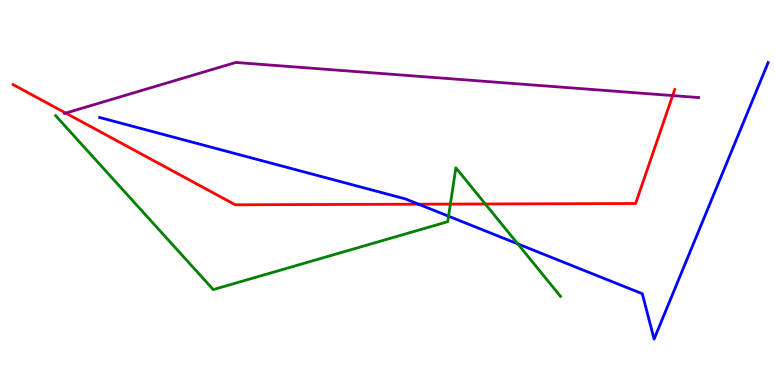[{'lines': ['blue', 'red'], 'intersections': [{'x': 5.4, 'y': 4.7}]}, {'lines': ['green', 'red'], 'intersections': [{'x': 5.81, 'y': 4.7}, {'x': 6.26, 'y': 4.7}]}, {'lines': ['purple', 'red'], 'intersections': [{'x': 0.848, 'y': 7.06}, {'x': 8.68, 'y': 7.52}]}, {'lines': ['blue', 'green'], 'intersections': [{'x': 5.79, 'y': 4.38}, {'x': 6.68, 'y': 3.66}]}, {'lines': ['blue', 'purple'], 'intersections': []}, {'lines': ['green', 'purple'], 'intersections': []}]